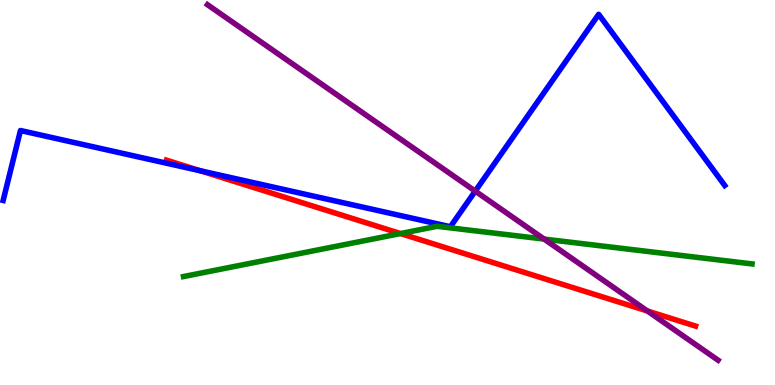[{'lines': ['blue', 'red'], 'intersections': [{'x': 2.59, 'y': 5.56}]}, {'lines': ['green', 'red'], 'intersections': [{'x': 5.17, 'y': 3.93}]}, {'lines': ['purple', 'red'], 'intersections': [{'x': 8.35, 'y': 1.92}]}, {'lines': ['blue', 'green'], 'intersections': []}, {'lines': ['blue', 'purple'], 'intersections': [{'x': 6.13, 'y': 5.04}]}, {'lines': ['green', 'purple'], 'intersections': [{'x': 7.02, 'y': 3.79}]}]